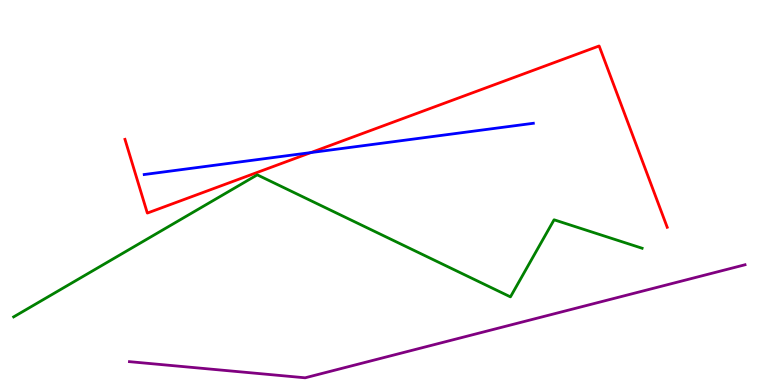[{'lines': ['blue', 'red'], 'intersections': [{'x': 4.01, 'y': 6.04}]}, {'lines': ['green', 'red'], 'intersections': []}, {'lines': ['purple', 'red'], 'intersections': []}, {'lines': ['blue', 'green'], 'intersections': []}, {'lines': ['blue', 'purple'], 'intersections': []}, {'lines': ['green', 'purple'], 'intersections': []}]